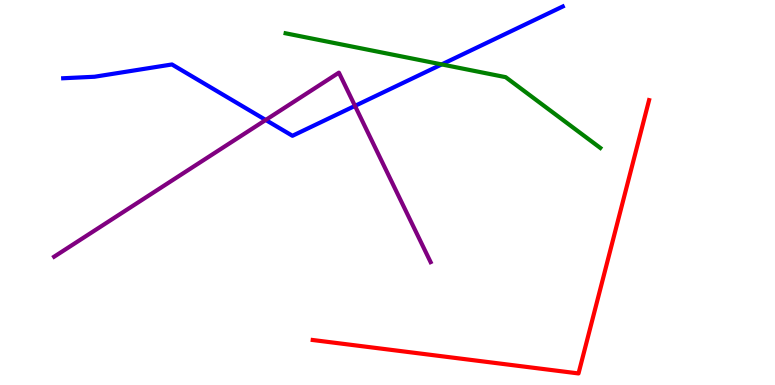[{'lines': ['blue', 'red'], 'intersections': []}, {'lines': ['green', 'red'], 'intersections': []}, {'lines': ['purple', 'red'], 'intersections': []}, {'lines': ['blue', 'green'], 'intersections': [{'x': 5.7, 'y': 8.33}]}, {'lines': ['blue', 'purple'], 'intersections': [{'x': 3.43, 'y': 6.88}, {'x': 4.58, 'y': 7.25}]}, {'lines': ['green', 'purple'], 'intersections': []}]